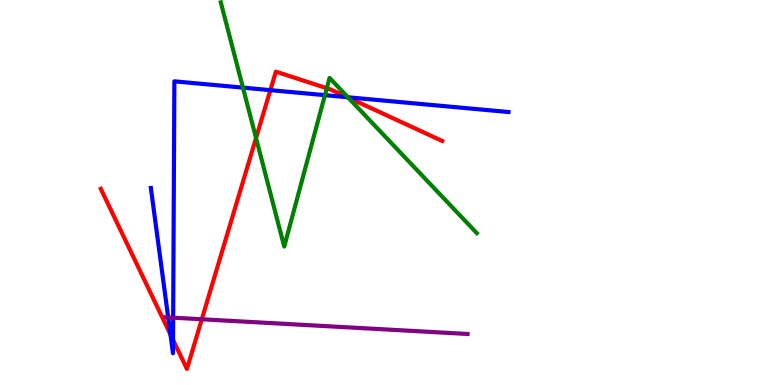[{'lines': ['blue', 'red'], 'intersections': [{'x': 2.2, 'y': 1.31}, {'x': 2.23, 'y': 1.17}, {'x': 3.49, 'y': 7.66}, {'x': 4.48, 'y': 7.47}]}, {'lines': ['green', 'red'], 'intersections': [{'x': 3.3, 'y': 6.42}, {'x': 4.22, 'y': 7.71}, {'x': 4.49, 'y': 7.46}]}, {'lines': ['purple', 'red'], 'intersections': [{'x': 2.6, 'y': 1.71}]}, {'lines': ['blue', 'green'], 'intersections': [{'x': 3.13, 'y': 7.72}, {'x': 4.19, 'y': 7.53}, {'x': 4.49, 'y': 7.47}]}, {'lines': ['blue', 'purple'], 'intersections': [{'x': 2.17, 'y': 1.76}, {'x': 2.23, 'y': 1.75}]}, {'lines': ['green', 'purple'], 'intersections': []}]